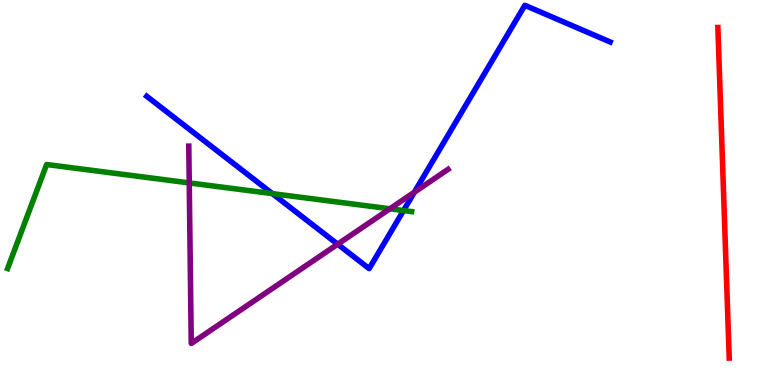[{'lines': ['blue', 'red'], 'intersections': []}, {'lines': ['green', 'red'], 'intersections': []}, {'lines': ['purple', 'red'], 'intersections': []}, {'lines': ['blue', 'green'], 'intersections': [{'x': 3.51, 'y': 4.97}, {'x': 5.21, 'y': 4.53}]}, {'lines': ['blue', 'purple'], 'intersections': [{'x': 4.36, 'y': 3.66}, {'x': 5.35, 'y': 5.01}]}, {'lines': ['green', 'purple'], 'intersections': [{'x': 2.44, 'y': 5.25}, {'x': 5.03, 'y': 4.58}]}]